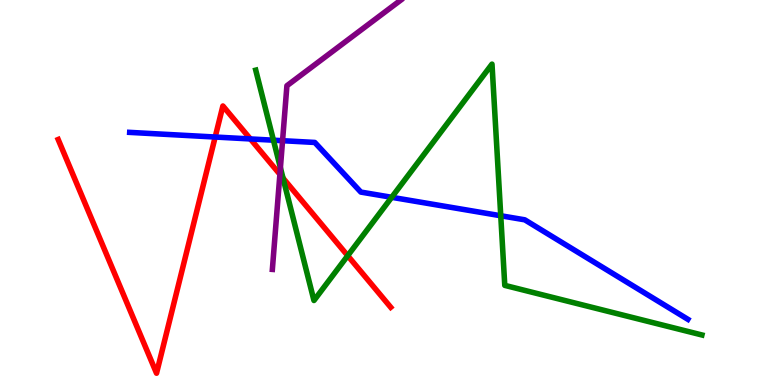[{'lines': ['blue', 'red'], 'intersections': [{'x': 2.78, 'y': 6.44}, {'x': 3.23, 'y': 6.39}]}, {'lines': ['green', 'red'], 'intersections': [{'x': 3.65, 'y': 5.37}, {'x': 4.49, 'y': 3.36}]}, {'lines': ['purple', 'red'], 'intersections': [{'x': 3.61, 'y': 5.47}]}, {'lines': ['blue', 'green'], 'intersections': [{'x': 3.53, 'y': 6.36}, {'x': 5.05, 'y': 4.88}, {'x': 6.46, 'y': 4.4}]}, {'lines': ['blue', 'purple'], 'intersections': [{'x': 3.65, 'y': 6.35}]}, {'lines': ['green', 'purple'], 'intersections': [{'x': 3.62, 'y': 5.64}]}]